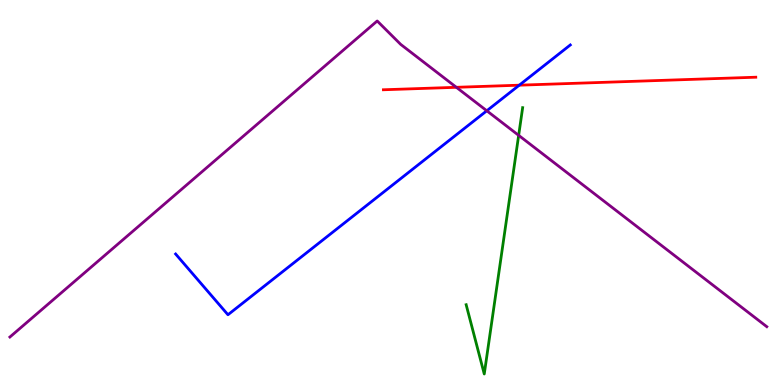[{'lines': ['blue', 'red'], 'intersections': [{'x': 6.7, 'y': 7.79}]}, {'lines': ['green', 'red'], 'intersections': []}, {'lines': ['purple', 'red'], 'intersections': [{'x': 5.89, 'y': 7.73}]}, {'lines': ['blue', 'green'], 'intersections': []}, {'lines': ['blue', 'purple'], 'intersections': [{'x': 6.28, 'y': 7.12}]}, {'lines': ['green', 'purple'], 'intersections': [{'x': 6.69, 'y': 6.48}]}]